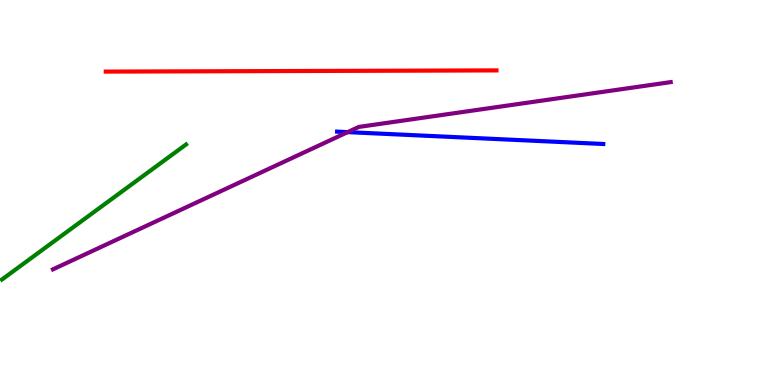[{'lines': ['blue', 'red'], 'intersections': []}, {'lines': ['green', 'red'], 'intersections': []}, {'lines': ['purple', 'red'], 'intersections': []}, {'lines': ['blue', 'green'], 'intersections': []}, {'lines': ['blue', 'purple'], 'intersections': [{'x': 4.49, 'y': 6.57}]}, {'lines': ['green', 'purple'], 'intersections': []}]